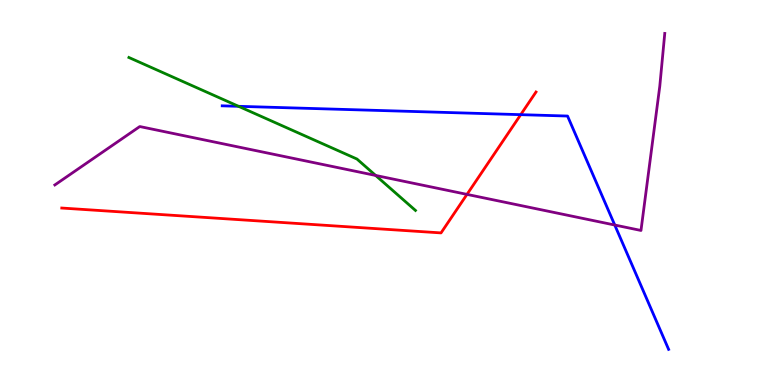[{'lines': ['blue', 'red'], 'intersections': [{'x': 6.72, 'y': 7.02}]}, {'lines': ['green', 'red'], 'intersections': []}, {'lines': ['purple', 'red'], 'intersections': [{'x': 6.03, 'y': 4.95}]}, {'lines': ['blue', 'green'], 'intersections': [{'x': 3.08, 'y': 7.24}]}, {'lines': ['blue', 'purple'], 'intersections': [{'x': 7.93, 'y': 4.16}]}, {'lines': ['green', 'purple'], 'intersections': [{'x': 4.85, 'y': 5.44}]}]